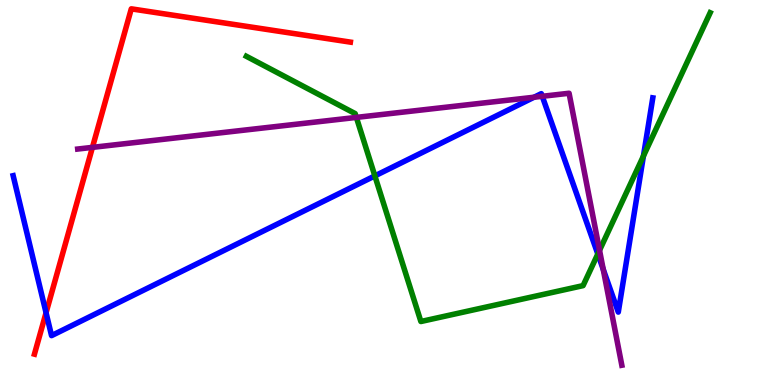[{'lines': ['blue', 'red'], 'intersections': [{'x': 0.594, 'y': 1.88}]}, {'lines': ['green', 'red'], 'intersections': []}, {'lines': ['purple', 'red'], 'intersections': [{'x': 1.19, 'y': 6.17}]}, {'lines': ['blue', 'green'], 'intersections': [{'x': 4.84, 'y': 5.43}, {'x': 7.71, 'y': 3.4}, {'x': 8.3, 'y': 5.95}]}, {'lines': ['blue', 'purple'], 'intersections': [{'x': 6.89, 'y': 7.47}, {'x': 7.0, 'y': 7.5}, {'x': 7.78, 'y': 3.0}]}, {'lines': ['green', 'purple'], 'intersections': [{'x': 4.6, 'y': 6.95}, {'x': 7.74, 'y': 3.5}]}]